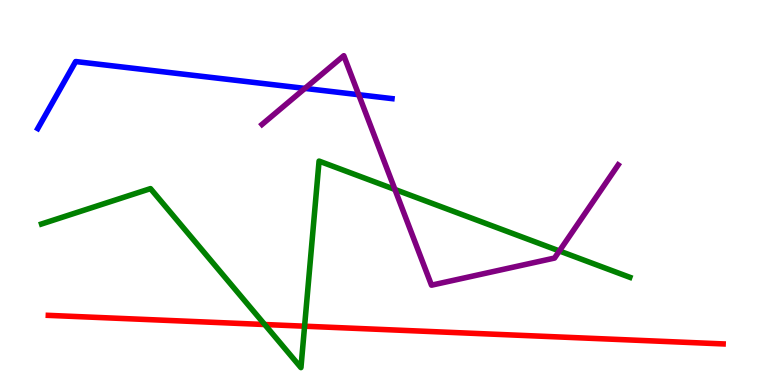[{'lines': ['blue', 'red'], 'intersections': []}, {'lines': ['green', 'red'], 'intersections': [{'x': 3.42, 'y': 1.57}, {'x': 3.93, 'y': 1.53}]}, {'lines': ['purple', 'red'], 'intersections': []}, {'lines': ['blue', 'green'], 'intersections': []}, {'lines': ['blue', 'purple'], 'intersections': [{'x': 3.93, 'y': 7.7}, {'x': 4.63, 'y': 7.54}]}, {'lines': ['green', 'purple'], 'intersections': [{'x': 5.1, 'y': 5.08}, {'x': 7.22, 'y': 3.48}]}]